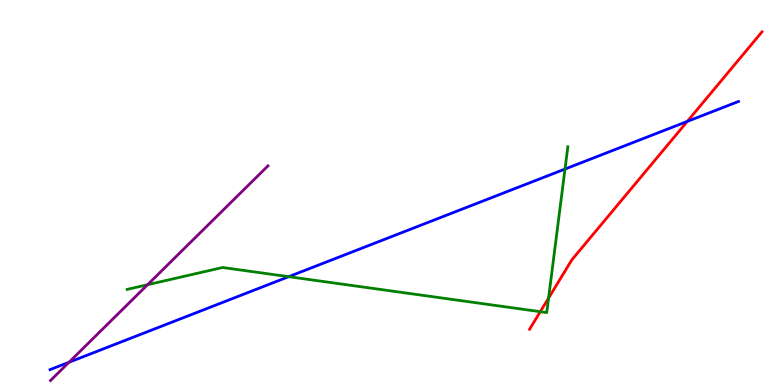[{'lines': ['blue', 'red'], 'intersections': [{'x': 8.87, 'y': 6.85}]}, {'lines': ['green', 'red'], 'intersections': [{'x': 6.97, 'y': 1.9}, {'x': 7.08, 'y': 2.26}]}, {'lines': ['purple', 'red'], 'intersections': []}, {'lines': ['blue', 'green'], 'intersections': [{'x': 3.73, 'y': 2.81}, {'x': 7.29, 'y': 5.61}]}, {'lines': ['blue', 'purple'], 'intersections': [{'x': 0.89, 'y': 0.59}]}, {'lines': ['green', 'purple'], 'intersections': [{'x': 1.9, 'y': 2.6}]}]